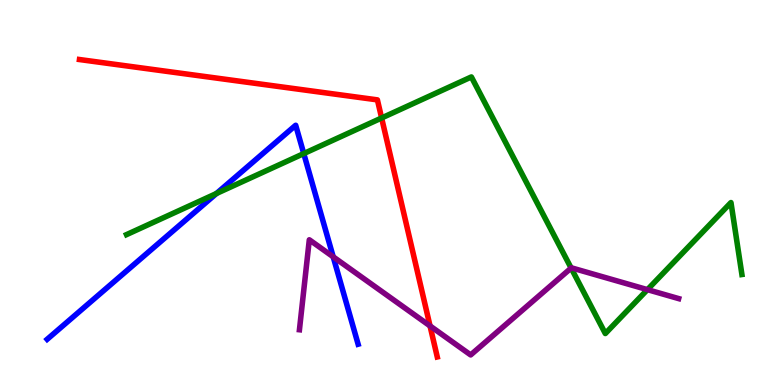[{'lines': ['blue', 'red'], 'intersections': []}, {'lines': ['green', 'red'], 'intersections': [{'x': 4.92, 'y': 6.94}]}, {'lines': ['purple', 'red'], 'intersections': [{'x': 5.55, 'y': 1.53}]}, {'lines': ['blue', 'green'], 'intersections': [{'x': 2.79, 'y': 4.97}, {'x': 3.92, 'y': 6.01}]}, {'lines': ['blue', 'purple'], 'intersections': [{'x': 4.3, 'y': 3.33}]}, {'lines': ['green', 'purple'], 'intersections': [{'x': 7.37, 'y': 3.04}, {'x': 8.35, 'y': 2.48}]}]